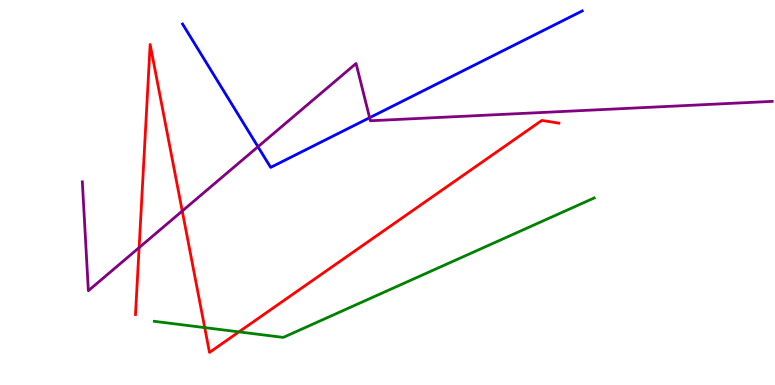[{'lines': ['blue', 'red'], 'intersections': []}, {'lines': ['green', 'red'], 'intersections': [{'x': 2.64, 'y': 1.49}, {'x': 3.08, 'y': 1.38}]}, {'lines': ['purple', 'red'], 'intersections': [{'x': 1.8, 'y': 3.57}, {'x': 2.35, 'y': 4.52}]}, {'lines': ['blue', 'green'], 'intersections': []}, {'lines': ['blue', 'purple'], 'intersections': [{'x': 3.33, 'y': 6.19}, {'x': 4.77, 'y': 6.94}]}, {'lines': ['green', 'purple'], 'intersections': []}]